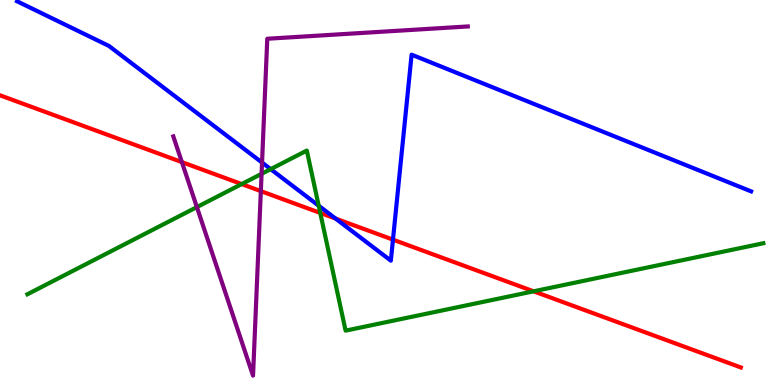[{'lines': ['blue', 'red'], 'intersections': [{'x': 4.33, 'y': 4.32}, {'x': 5.07, 'y': 3.78}]}, {'lines': ['green', 'red'], 'intersections': [{'x': 3.12, 'y': 5.22}, {'x': 4.13, 'y': 4.47}, {'x': 6.89, 'y': 2.43}]}, {'lines': ['purple', 'red'], 'intersections': [{'x': 2.35, 'y': 5.79}, {'x': 3.37, 'y': 5.04}]}, {'lines': ['blue', 'green'], 'intersections': [{'x': 3.49, 'y': 5.61}, {'x': 4.11, 'y': 4.66}]}, {'lines': ['blue', 'purple'], 'intersections': [{'x': 3.38, 'y': 5.78}]}, {'lines': ['green', 'purple'], 'intersections': [{'x': 2.54, 'y': 4.62}, {'x': 3.38, 'y': 5.48}]}]